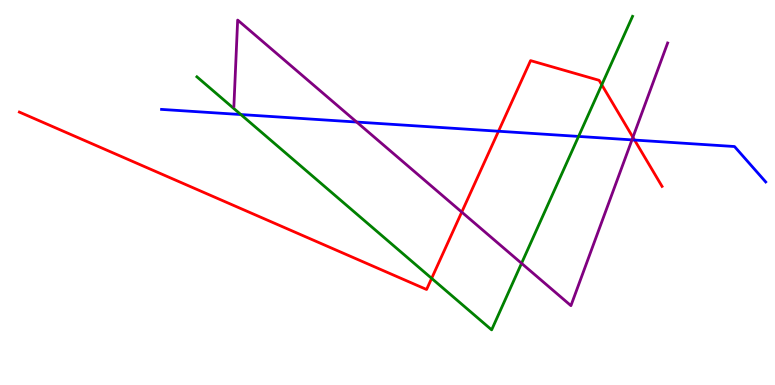[{'lines': ['blue', 'red'], 'intersections': [{'x': 6.43, 'y': 6.59}, {'x': 8.19, 'y': 6.36}]}, {'lines': ['green', 'red'], 'intersections': [{'x': 5.57, 'y': 2.77}, {'x': 7.76, 'y': 7.8}]}, {'lines': ['purple', 'red'], 'intersections': [{'x': 5.96, 'y': 4.49}, {'x': 8.17, 'y': 6.43}]}, {'lines': ['blue', 'green'], 'intersections': [{'x': 3.11, 'y': 7.02}, {'x': 7.47, 'y': 6.46}]}, {'lines': ['blue', 'purple'], 'intersections': [{'x': 4.6, 'y': 6.83}, {'x': 8.15, 'y': 6.37}]}, {'lines': ['green', 'purple'], 'intersections': [{'x': 6.73, 'y': 3.16}]}]